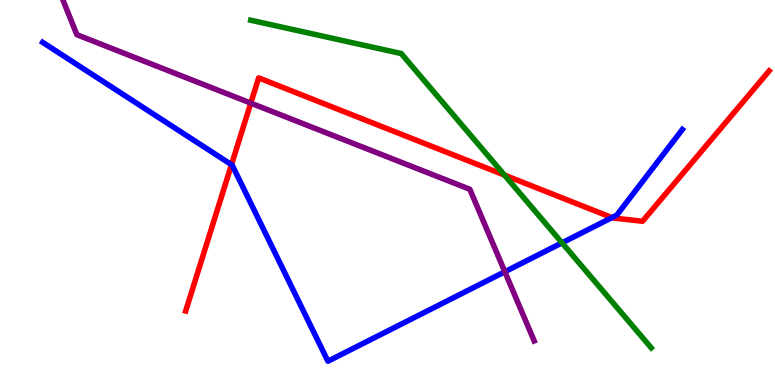[{'lines': ['blue', 'red'], 'intersections': [{'x': 2.99, 'y': 5.72}, {'x': 7.9, 'y': 4.35}]}, {'lines': ['green', 'red'], 'intersections': [{'x': 6.51, 'y': 5.45}]}, {'lines': ['purple', 'red'], 'intersections': [{'x': 3.24, 'y': 7.32}]}, {'lines': ['blue', 'green'], 'intersections': [{'x': 7.25, 'y': 3.69}]}, {'lines': ['blue', 'purple'], 'intersections': [{'x': 6.51, 'y': 2.94}]}, {'lines': ['green', 'purple'], 'intersections': []}]